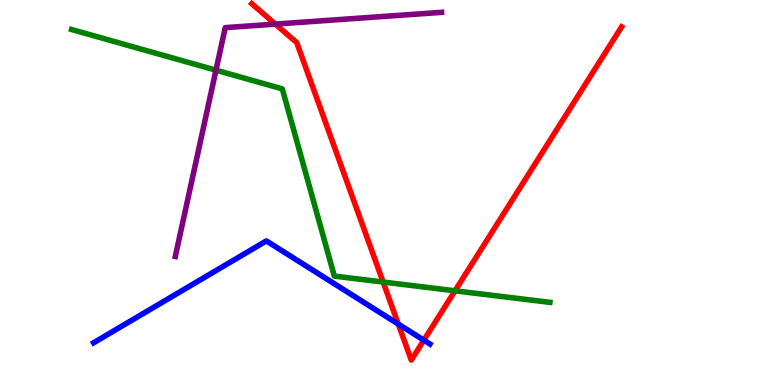[{'lines': ['blue', 'red'], 'intersections': [{'x': 5.14, 'y': 1.58}, {'x': 5.47, 'y': 1.16}]}, {'lines': ['green', 'red'], 'intersections': [{'x': 4.94, 'y': 2.67}, {'x': 5.87, 'y': 2.45}]}, {'lines': ['purple', 'red'], 'intersections': [{'x': 3.55, 'y': 9.37}]}, {'lines': ['blue', 'green'], 'intersections': []}, {'lines': ['blue', 'purple'], 'intersections': []}, {'lines': ['green', 'purple'], 'intersections': [{'x': 2.79, 'y': 8.18}]}]